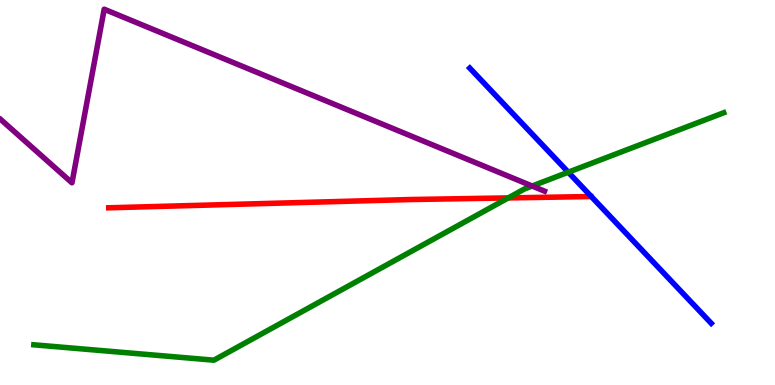[{'lines': ['blue', 'red'], 'intersections': []}, {'lines': ['green', 'red'], 'intersections': [{'x': 6.56, 'y': 4.86}]}, {'lines': ['purple', 'red'], 'intersections': []}, {'lines': ['blue', 'green'], 'intersections': [{'x': 7.33, 'y': 5.53}]}, {'lines': ['blue', 'purple'], 'intersections': []}, {'lines': ['green', 'purple'], 'intersections': [{'x': 6.87, 'y': 5.17}]}]